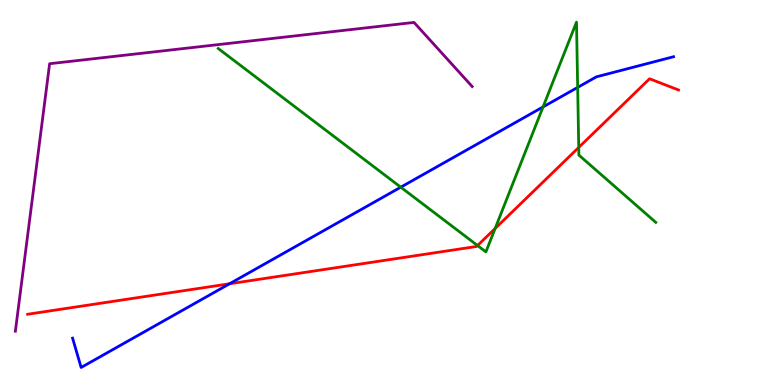[{'lines': ['blue', 'red'], 'intersections': [{'x': 2.96, 'y': 2.63}]}, {'lines': ['green', 'red'], 'intersections': [{'x': 6.16, 'y': 3.62}, {'x': 6.39, 'y': 4.07}, {'x': 7.47, 'y': 6.17}]}, {'lines': ['purple', 'red'], 'intersections': []}, {'lines': ['blue', 'green'], 'intersections': [{'x': 5.17, 'y': 5.14}, {'x': 7.01, 'y': 7.22}, {'x': 7.45, 'y': 7.73}]}, {'lines': ['blue', 'purple'], 'intersections': []}, {'lines': ['green', 'purple'], 'intersections': []}]